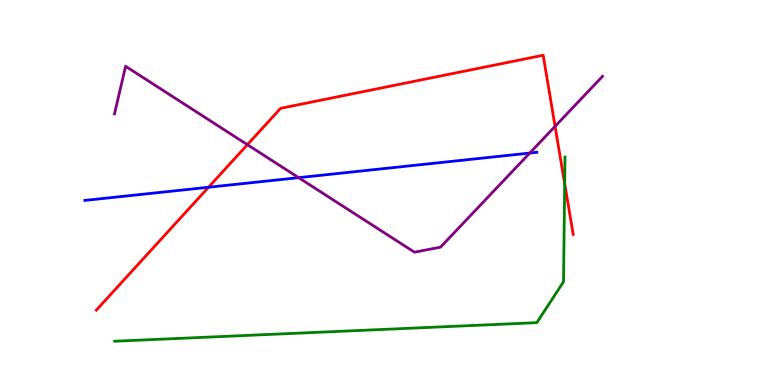[{'lines': ['blue', 'red'], 'intersections': [{'x': 2.69, 'y': 5.14}]}, {'lines': ['green', 'red'], 'intersections': [{'x': 7.29, 'y': 5.23}]}, {'lines': ['purple', 'red'], 'intersections': [{'x': 3.19, 'y': 6.24}, {'x': 7.16, 'y': 6.72}]}, {'lines': ['blue', 'green'], 'intersections': []}, {'lines': ['blue', 'purple'], 'intersections': [{'x': 3.85, 'y': 5.39}, {'x': 6.84, 'y': 6.02}]}, {'lines': ['green', 'purple'], 'intersections': []}]